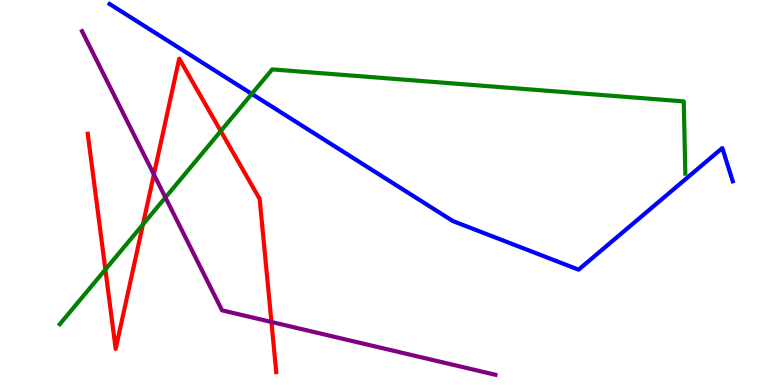[{'lines': ['blue', 'red'], 'intersections': []}, {'lines': ['green', 'red'], 'intersections': [{'x': 1.36, 'y': 3.0}, {'x': 1.84, 'y': 4.17}, {'x': 2.85, 'y': 6.6}]}, {'lines': ['purple', 'red'], 'intersections': [{'x': 1.99, 'y': 5.47}, {'x': 3.5, 'y': 1.64}]}, {'lines': ['blue', 'green'], 'intersections': [{'x': 3.25, 'y': 7.56}]}, {'lines': ['blue', 'purple'], 'intersections': []}, {'lines': ['green', 'purple'], 'intersections': [{'x': 2.13, 'y': 4.87}]}]